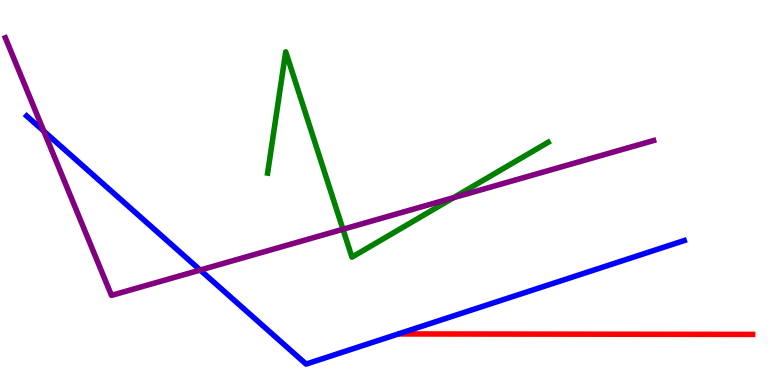[{'lines': ['blue', 'red'], 'intersections': []}, {'lines': ['green', 'red'], 'intersections': []}, {'lines': ['purple', 'red'], 'intersections': []}, {'lines': ['blue', 'green'], 'intersections': []}, {'lines': ['blue', 'purple'], 'intersections': [{'x': 0.565, 'y': 6.59}, {'x': 2.58, 'y': 2.99}]}, {'lines': ['green', 'purple'], 'intersections': [{'x': 4.43, 'y': 4.05}, {'x': 5.85, 'y': 4.87}]}]